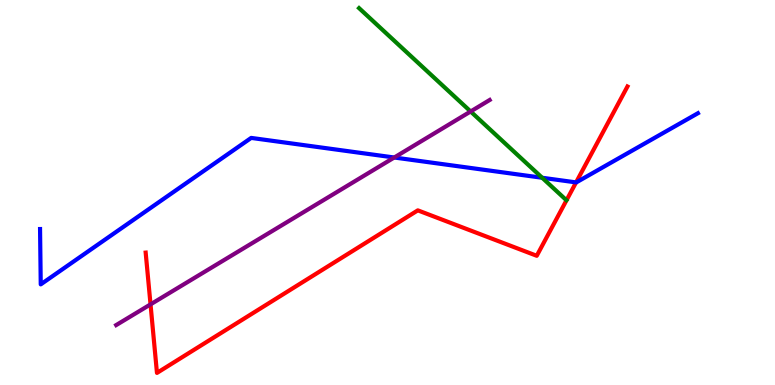[{'lines': ['blue', 'red'], 'intersections': [{'x': 7.43, 'y': 5.26}]}, {'lines': ['green', 'red'], 'intersections': []}, {'lines': ['purple', 'red'], 'intersections': [{'x': 1.94, 'y': 2.09}]}, {'lines': ['blue', 'green'], 'intersections': [{'x': 7.0, 'y': 5.38}]}, {'lines': ['blue', 'purple'], 'intersections': [{'x': 5.09, 'y': 5.91}]}, {'lines': ['green', 'purple'], 'intersections': [{'x': 6.07, 'y': 7.1}]}]